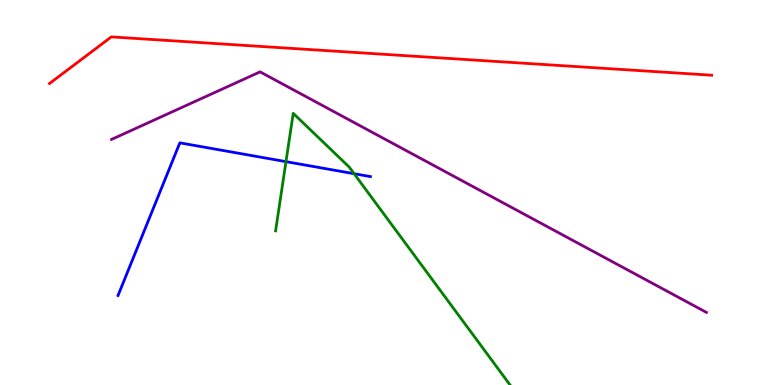[{'lines': ['blue', 'red'], 'intersections': []}, {'lines': ['green', 'red'], 'intersections': []}, {'lines': ['purple', 'red'], 'intersections': []}, {'lines': ['blue', 'green'], 'intersections': [{'x': 3.69, 'y': 5.8}, {'x': 4.57, 'y': 5.49}]}, {'lines': ['blue', 'purple'], 'intersections': []}, {'lines': ['green', 'purple'], 'intersections': []}]